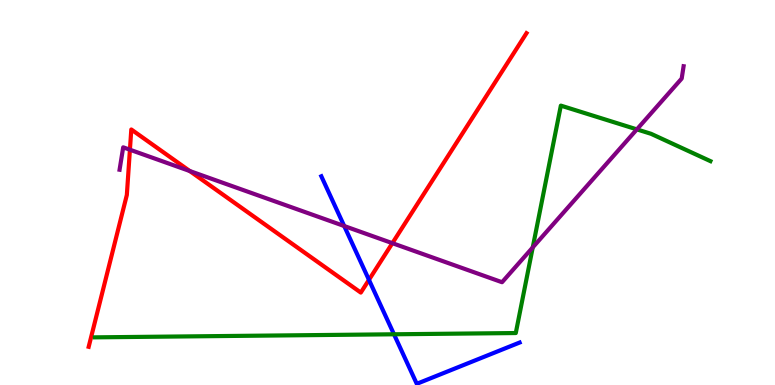[{'lines': ['blue', 'red'], 'intersections': [{'x': 4.76, 'y': 2.73}]}, {'lines': ['green', 'red'], 'intersections': []}, {'lines': ['purple', 'red'], 'intersections': [{'x': 1.68, 'y': 6.11}, {'x': 2.45, 'y': 5.56}, {'x': 5.06, 'y': 3.68}]}, {'lines': ['blue', 'green'], 'intersections': [{'x': 5.08, 'y': 1.32}]}, {'lines': ['blue', 'purple'], 'intersections': [{'x': 4.44, 'y': 4.13}]}, {'lines': ['green', 'purple'], 'intersections': [{'x': 6.87, 'y': 3.57}, {'x': 8.22, 'y': 6.64}]}]